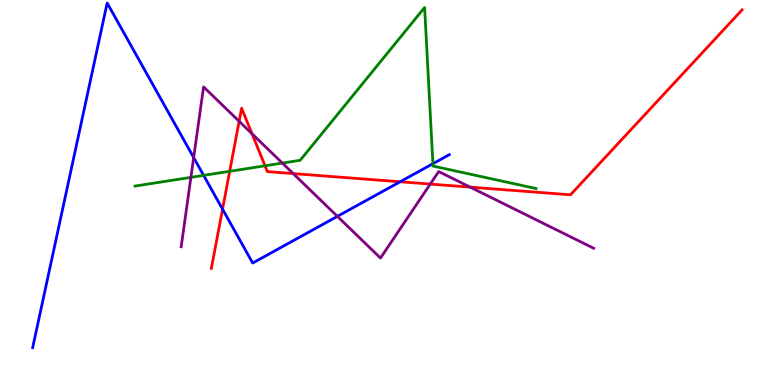[{'lines': ['blue', 'red'], 'intersections': [{'x': 2.87, 'y': 4.57}, {'x': 5.16, 'y': 5.28}]}, {'lines': ['green', 'red'], 'intersections': [{'x': 2.96, 'y': 5.55}, {'x': 3.42, 'y': 5.69}]}, {'lines': ['purple', 'red'], 'intersections': [{'x': 3.09, 'y': 6.85}, {'x': 3.25, 'y': 6.53}, {'x': 3.78, 'y': 5.49}, {'x': 5.55, 'y': 5.22}, {'x': 6.07, 'y': 5.14}]}, {'lines': ['blue', 'green'], 'intersections': [{'x': 2.63, 'y': 5.44}, {'x': 5.59, 'y': 5.75}]}, {'lines': ['blue', 'purple'], 'intersections': [{'x': 2.5, 'y': 5.91}, {'x': 4.35, 'y': 4.38}]}, {'lines': ['green', 'purple'], 'intersections': [{'x': 2.46, 'y': 5.39}, {'x': 3.64, 'y': 5.76}]}]